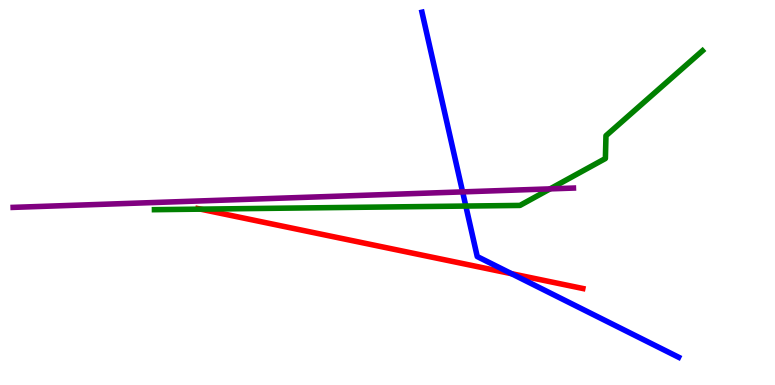[{'lines': ['blue', 'red'], 'intersections': [{'x': 6.6, 'y': 2.89}]}, {'lines': ['green', 'red'], 'intersections': [{'x': 2.59, 'y': 4.57}]}, {'lines': ['purple', 'red'], 'intersections': []}, {'lines': ['blue', 'green'], 'intersections': [{'x': 6.01, 'y': 4.65}]}, {'lines': ['blue', 'purple'], 'intersections': [{'x': 5.97, 'y': 5.02}]}, {'lines': ['green', 'purple'], 'intersections': [{'x': 7.1, 'y': 5.09}]}]